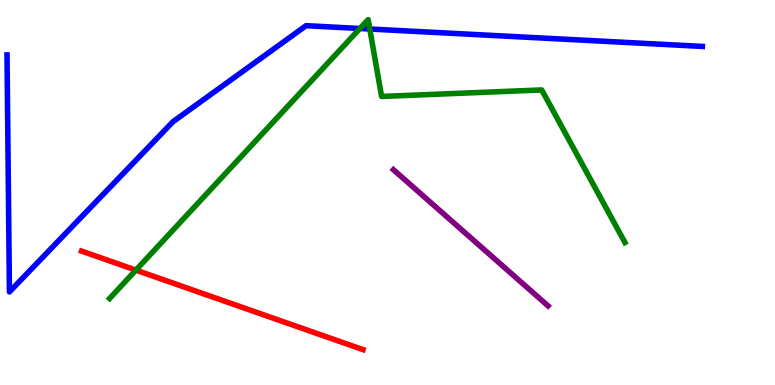[{'lines': ['blue', 'red'], 'intersections': []}, {'lines': ['green', 'red'], 'intersections': [{'x': 1.75, 'y': 2.98}]}, {'lines': ['purple', 'red'], 'intersections': []}, {'lines': ['blue', 'green'], 'intersections': [{'x': 4.64, 'y': 9.26}, {'x': 4.77, 'y': 9.25}]}, {'lines': ['blue', 'purple'], 'intersections': []}, {'lines': ['green', 'purple'], 'intersections': []}]